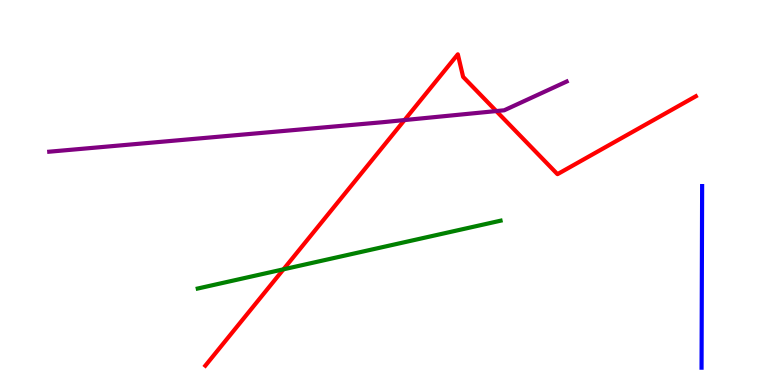[{'lines': ['blue', 'red'], 'intersections': []}, {'lines': ['green', 'red'], 'intersections': [{'x': 3.66, 'y': 3.0}]}, {'lines': ['purple', 'red'], 'intersections': [{'x': 5.22, 'y': 6.88}, {'x': 6.4, 'y': 7.12}]}, {'lines': ['blue', 'green'], 'intersections': []}, {'lines': ['blue', 'purple'], 'intersections': []}, {'lines': ['green', 'purple'], 'intersections': []}]